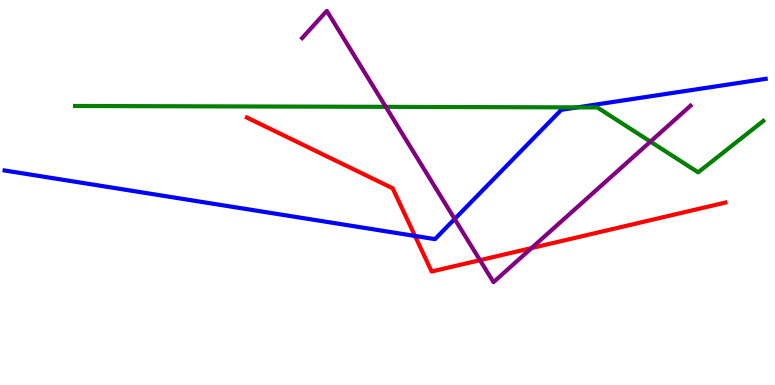[{'lines': ['blue', 'red'], 'intersections': [{'x': 5.35, 'y': 3.87}]}, {'lines': ['green', 'red'], 'intersections': []}, {'lines': ['purple', 'red'], 'intersections': [{'x': 6.19, 'y': 3.24}, {'x': 6.86, 'y': 3.56}]}, {'lines': ['blue', 'green'], 'intersections': [{'x': 7.45, 'y': 7.21}]}, {'lines': ['blue', 'purple'], 'intersections': [{'x': 5.87, 'y': 4.31}]}, {'lines': ['green', 'purple'], 'intersections': [{'x': 4.98, 'y': 7.22}, {'x': 8.39, 'y': 6.32}]}]